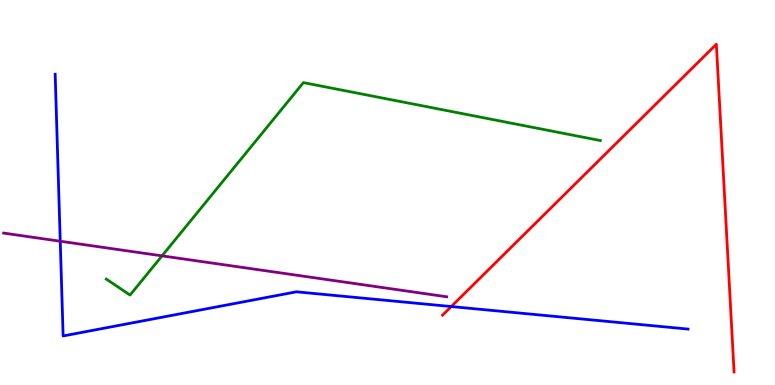[{'lines': ['blue', 'red'], 'intersections': [{'x': 5.82, 'y': 2.04}]}, {'lines': ['green', 'red'], 'intersections': []}, {'lines': ['purple', 'red'], 'intersections': []}, {'lines': ['blue', 'green'], 'intersections': []}, {'lines': ['blue', 'purple'], 'intersections': [{'x': 0.777, 'y': 3.73}]}, {'lines': ['green', 'purple'], 'intersections': [{'x': 2.09, 'y': 3.35}]}]